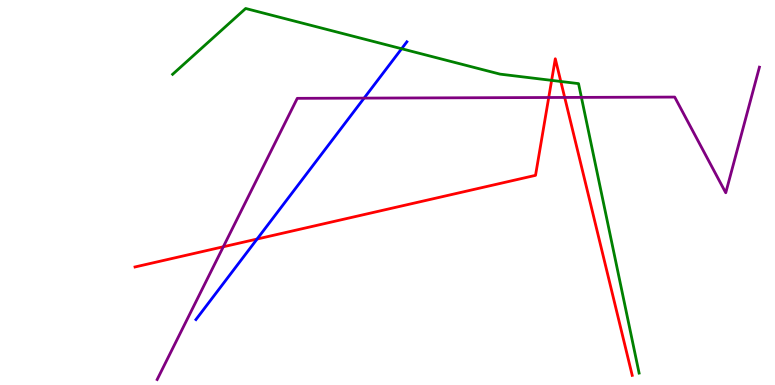[{'lines': ['blue', 'red'], 'intersections': [{'x': 3.32, 'y': 3.79}]}, {'lines': ['green', 'red'], 'intersections': [{'x': 7.12, 'y': 7.91}, {'x': 7.24, 'y': 7.88}]}, {'lines': ['purple', 'red'], 'intersections': [{'x': 2.88, 'y': 3.59}, {'x': 7.08, 'y': 7.47}, {'x': 7.29, 'y': 7.47}]}, {'lines': ['blue', 'green'], 'intersections': [{'x': 5.18, 'y': 8.73}]}, {'lines': ['blue', 'purple'], 'intersections': [{'x': 4.7, 'y': 7.45}]}, {'lines': ['green', 'purple'], 'intersections': [{'x': 7.5, 'y': 7.47}]}]